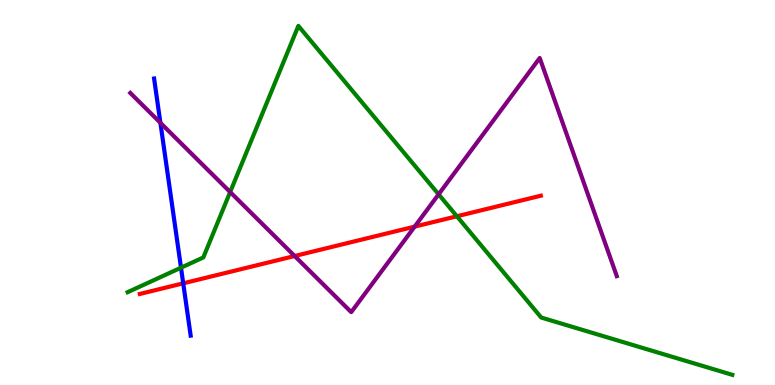[{'lines': ['blue', 'red'], 'intersections': [{'x': 2.36, 'y': 2.64}]}, {'lines': ['green', 'red'], 'intersections': [{'x': 5.9, 'y': 4.38}]}, {'lines': ['purple', 'red'], 'intersections': [{'x': 3.8, 'y': 3.35}, {'x': 5.35, 'y': 4.11}]}, {'lines': ['blue', 'green'], 'intersections': [{'x': 2.34, 'y': 3.05}]}, {'lines': ['blue', 'purple'], 'intersections': [{'x': 2.07, 'y': 6.81}]}, {'lines': ['green', 'purple'], 'intersections': [{'x': 2.97, 'y': 5.01}, {'x': 5.66, 'y': 4.95}]}]